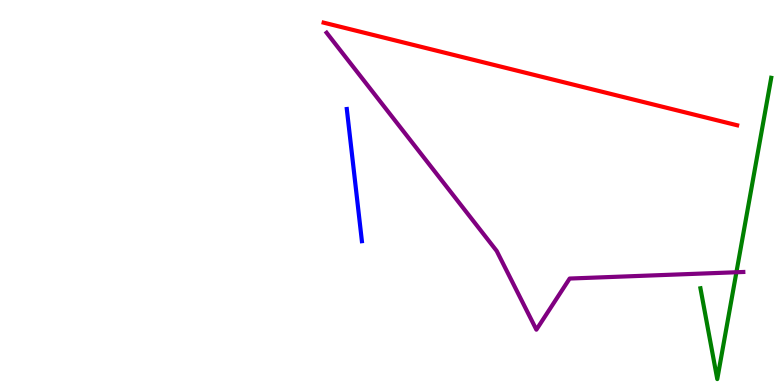[{'lines': ['blue', 'red'], 'intersections': []}, {'lines': ['green', 'red'], 'intersections': []}, {'lines': ['purple', 'red'], 'intersections': []}, {'lines': ['blue', 'green'], 'intersections': []}, {'lines': ['blue', 'purple'], 'intersections': []}, {'lines': ['green', 'purple'], 'intersections': [{'x': 9.5, 'y': 2.93}]}]